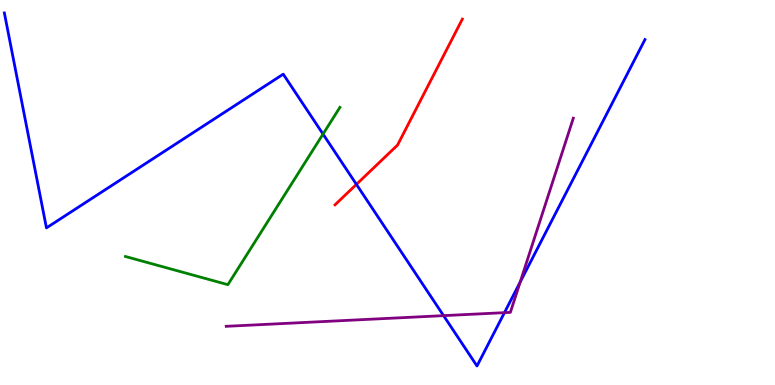[{'lines': ['blue', 'red'], 'intersections': [{'x': 4.6, 'y': 5.21}]}, {'lines': ['green', 'red'], 'intersections': []}, {'lines': ['purple', 'red'], 'intersections': []}, {'lines': ['blue', 'green'], 'intersections': [{'x': 4.17, 'y': 6.52}]}, {'lines': ['blue', 'purple'], 'intersections': [{'x': 5.72, 'y': 1.8}, {'x': 6.51, 'y': 1.88}, {'x': 6.71, 'y': 2.67}]}, {'lines': ['green', 'purple'], 'intersections': []}]